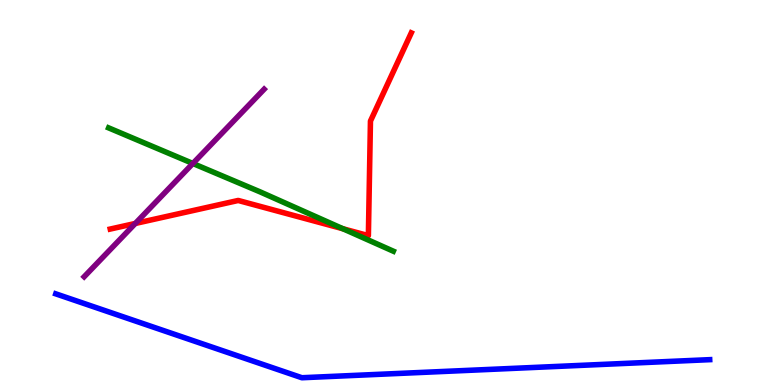[{'lines': ['blue', 'red'], 'intersections': []}, {'lines': ['green', 'red'], 'intersections': [{'x': 4.43, 'y': 4.06}]}, {'lines': ['purple', 'red'], 'intersections': [{'x': 1.75, 'y': 4.2}]}, {'lines': ['blue', 'green'], 'intersections': []}, {'lines': ['blue', 'purple'], 'intersections': []}, {'lines': ['green', 'purple'], 'intersections': [{'x': 2.49, 'y': 5.75}]}]